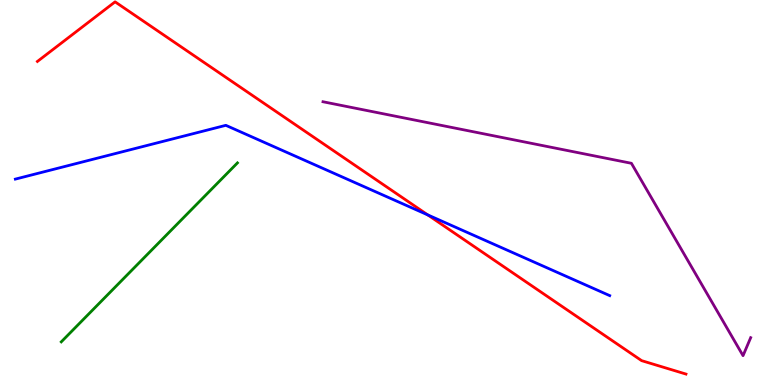[{'lines': ['blue', 'red'], 'intersections': [{'x': 5.52, 'y': 4.42}]}, {'lines': ['green', 'red'], 'intersections': []}, {'lines': ['purple', 'red'], 'intersections': []}, {'lines': ['blue', 'green'], 'intersections': []}, {'lines': ['blue', 'purple'], 'intersections': []}, {'lines': ['green', 'purple'], 'intersections': []}]